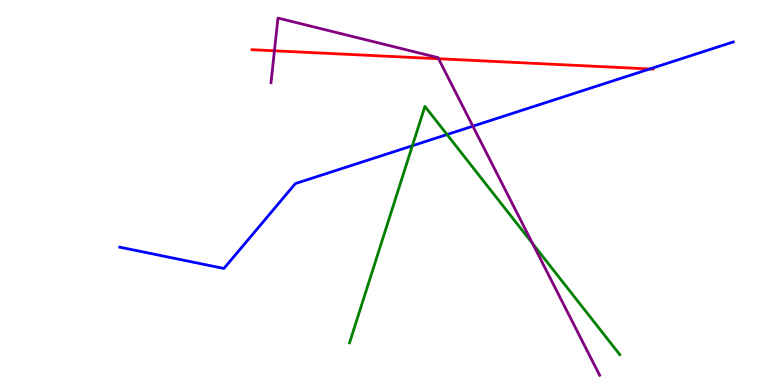[{'lines': ['blue', 'red'], 'intersections': [{'x': 8.38, 'y': 8.21}]}, {'lines': ['green', 'red'], 'intersections': []}, {'lines': ['purple', 'red'], 'intersections': [{'x': 3.54, 'y': 8.68}, {'x': 5.66, 'y': 8.47}]}, {'lines': ['blue', 'green'], 'intersections': [{'x': 5.32, 'y': 6.21}, {'x': 5.77, 'y': 6.51}]}, {'lines': ['blue', 'purple'], 'intersections': [{'x': 6.1, 'y': 6.72}]}, {'lines': ['green', 'purple'], 'intersections': [{'x': 6.87, 'y': 3.67}]}]